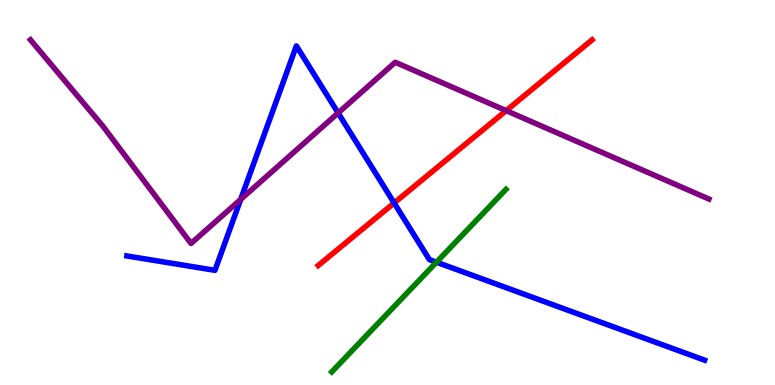[{'lines': ['blue', 'red'], 'intersections': [{'x': 5.09, 'y': 4.73}]}, {'lines': ['green', 'red'], 'intersections': []}, {'lines': ['purple', 'red'], 'intersections': [{'x': 6.53, 'y': 7.13}]}, {'lines': ['blue', 'green'], 'intersections': [{'x': 5.63, 'y': 3.19}]}, {'lines': ['blue', 'purple'], 'intersections': [{'x': 3.11, 'y': 4.82}, {'x': 4.36, 'y': 7.07}]}, {'lines': ['green', 'purple'], 'intersections': []}]